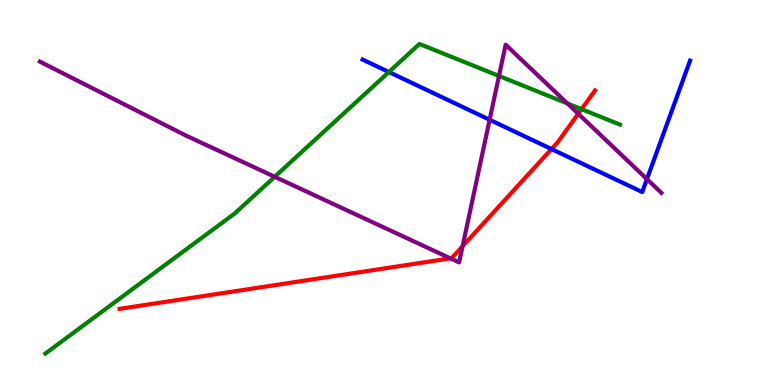[{'lines': ['blue', 'red'], 'intersections': [{'x': 7.12, 'y': 6.13}]}, {'lines': ['green', 'red'], 'intersections': [{'x': 7.5, 'y': 7.16}]}, {'lines': ['purple', 'red'], 'intersections': [{'x': 5.81, 'y': 3.29}, {'x': 5.97, 'y': 3.61}, {'x': 7.46, 'y': 7.05}]}, {'lines': ['blue', 'green'], 'intersections': [{'x': 5.02, 'y': 8.13}]}, {'lines': ['blue', 'purple'], 'intersections': [{'x': 6.32, 'y': 6.89}, {'x': 8.35, 'y': 5.35}]}, {'lines': ['green', 'purple'], 'intersections': [{'x': 3.54, 'y': 5.41}, {'x': 6.44, 'y': 8.03}, {'x': 7.32, 'y': 7.31}]}]